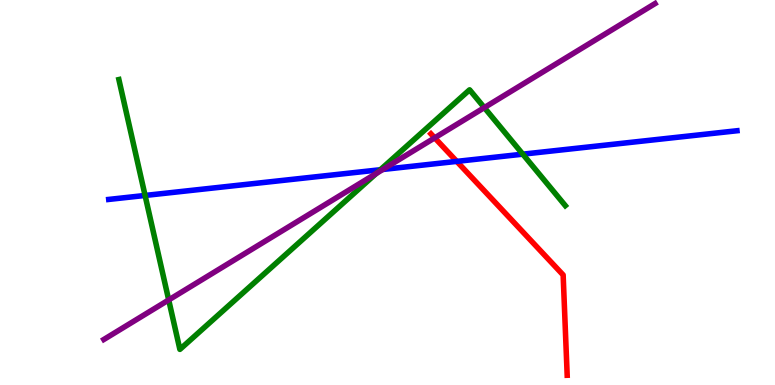[{'lines': ['blue', 'red'], 'intersections': [{'x': 5.89, 'y': 5.81}]}, {'lines': ['green', 'red'], 'intersections': []}, {'lines': ['purple', 'red'], 'intersections': [{'x': 5.61, 'y': 6.42}]}, {'lines': ['blue', 'green'], 'intersections': [{'x': 1.87, 'y': 4.92}, {'x': 4.91, 'y': 5.59}, {'x': 6.75, 'y': 6.0}]}, {'lines': ['blue', 'purple'], 'intersections': [{'x': 4.94, 'y': 5.6}]}, {'lines': ['green', 'purple'], 'intersections': [{'x': 2.18, 'y': 2.21}, {'x': 4.85, 'y': 5.49}, {'x': 6.25, 'y': 7.2}]}]